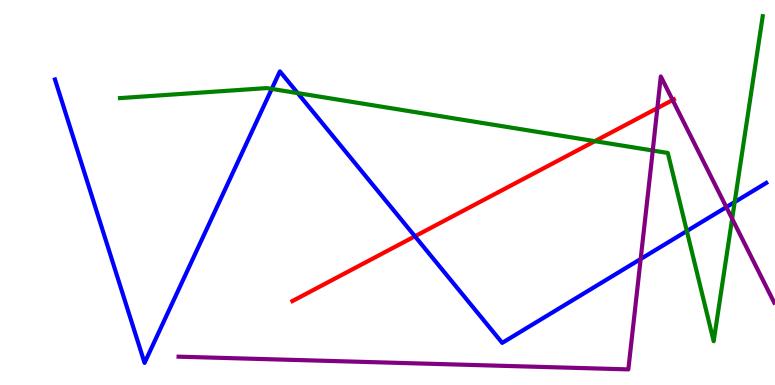[{'lines': ['blue', 'red'], 'intersections': [{'x': 5.35, 'y': 3.86}]}, {'lines': ['green', 'red'], 'intersections': [{'x': 7.68, 'y': 6.33}]}, {'lines': ['purple', 'red'], 'intersections': [{'x': 8.48, 'y': 7.19}, {'x': 8.68, 'y': 7.4}]}, {'lines': ['blue', 'green'], 'intersections': [{'x': 3.51, 'y': 7.69}, {'x': 3.84, 'y': 7.58}, {'x': 8.86, 'y': 4.0}, {'x': 9.48, 'y': 4.75}]}, {'lines': ['blue', 'purple'], 'intersections': [{'x': 8.27, 'y': 3.27}, {'x': 9.37, 'y': 4.62}]}, {'lines': ['green', 'purple'], 'intersections': [{'x': 8.42, 'y': 6.09}, {'x': 9.45, 'y': 4.32}]}]